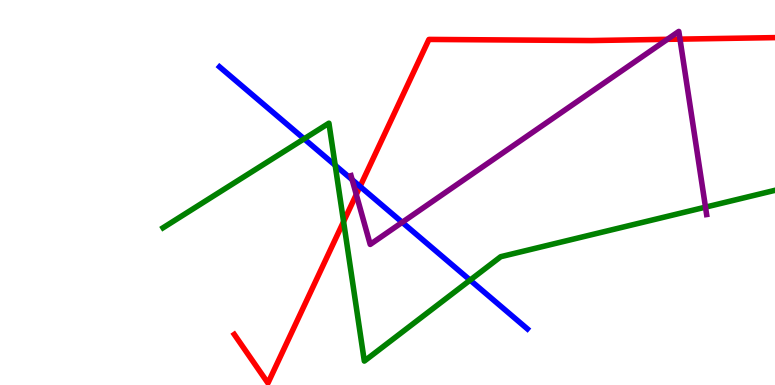[{'lines': ['blue', 'red'], 'intersections': [{'x': 4.65, 'y': 5.16}]}, {'lines': ['green', 'red'], 'intersections': [{'x': 4.43, 'y': 4.24}]}, {'lines': ['purple', 'red'], 'intersections': [{'x': 4.6, 'y': 4.95}, {'x': 8.61, 'y': 8.98}, {'x': 8.77, 'y': 8.98}]}, {'lines': ['blue', 'green'], 'intersections': [{'x': 3.92, 'y': 6.39}, {'x': 4.33, 'y': 5.71}, {'x': 6.07, 'y': 2.72}]}, {'lines': ['blue', 'purple'], 'intersections': [{'x': 4.54, 'y': 5.33}, {'x': 5.19, 'y': 4.23}]}, {'lines': ['green', 'purple'], 'intersections': [{'x': 9.1, 'y': 4.62}]}]